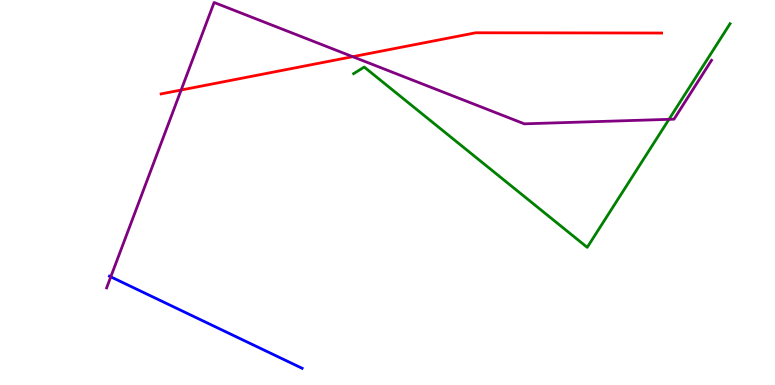[{'lines': ['blue', 'red'], 'intersections': []}, {'lines': ['green', 'red'], 'intersections': []}, {'lines': ['purple', 'red'], 'intersections': [{'x': 2.34, 'y': 7.66}, {'x': 4.55, 'y': 8.53}]}, {'lines': ['blue', 'green'], 'intersections': []}, {'lines': ['blue', 'purple'], 'intersections': [{'x': 1.43, 'y': 2.81}]}, {'lines': ['green', 'purple'], 'intersections': [{'x': 8.63, 'y': 6.9}]}]